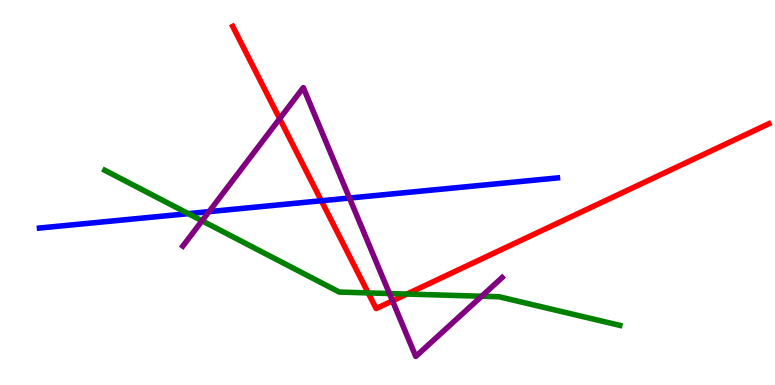[{'lines': ['blue', 'red'], 'intersections': [{'x': 4.15, 'y': 4.79}]}, {'lines': ['green', 'red'], 'intersections': [{'x': 4.75, 'y': 2.39}, {'x': 5.25, 'y': 2.36}]}, {'lines': ['purple', 'red'], 'intersections': [{'x': 3.61, 'y': 6.92}, {'x': 5.06, 'y': 2.19}]}, {'lines': ['blue', 'green'], 'intersections': [{'x': 2.43, 'y': 4.45}]}, {'lines': ['blue', 'purple'], 'intersections': [{'x': 2.7, 'y': 4.5}, {'x': 4.51, 'y': 4.86}]}, {'lines': ['green', 'purple'], 'intersections': [{'x': 2.61, 'y': 4.26}, {'x': 5.03, 'y': 2.38}, {'x': 6.22, 'y': 2.31}]}]